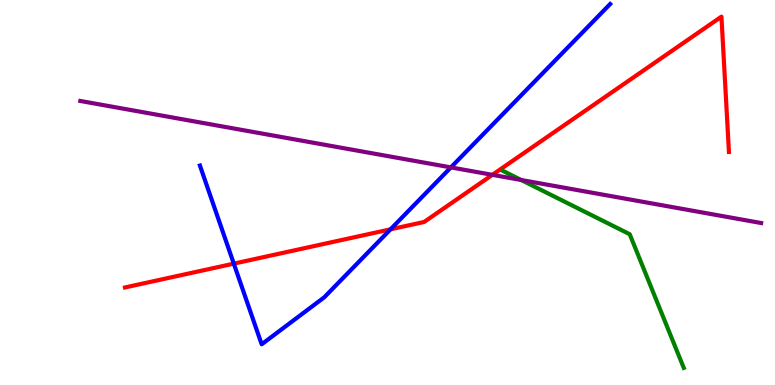[{'lines': ['blue', 'red'], 'intersections': [{'x': 3.02, 'y': 3.15}, {'x': 5.04, 'y': 4.04}]}, {'lines': ['green', 'red'], 'intersections': []}, {'lines': ['purple', 'red'], 'intersections': [{'x': 6.35, 'y': 5.46}]}, {'lines': ['blue', 'green'], 'intersections': []}, {'lines': ['blue', 'purple'], 'intersections': [{'x': 5.82, 'y': 5.65}]}, {'lines': ['green', 'purple'], 'intersections': [{'x': 6.73, 'y': 5.32}]}]